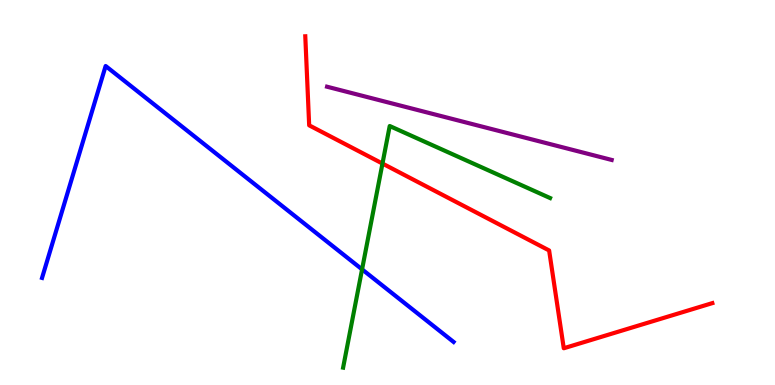[{'lines': ['blue', 'red'], 'intersections': []}, {'lines': ['green', 'red'], 'intersections': [{'x': 4.94, 'y': 5.75}]}, {'lines': ['purple', 'red'], 'intersections': []}, {'lines': ['blue', 'green'], 'intersections': [{'x': 4.67, 'y': 3.0}]}, {'lines': ['blue', 'purple'], 'intersections': []}, {'lines': ['green', 'purple'], 'intersections': []}]